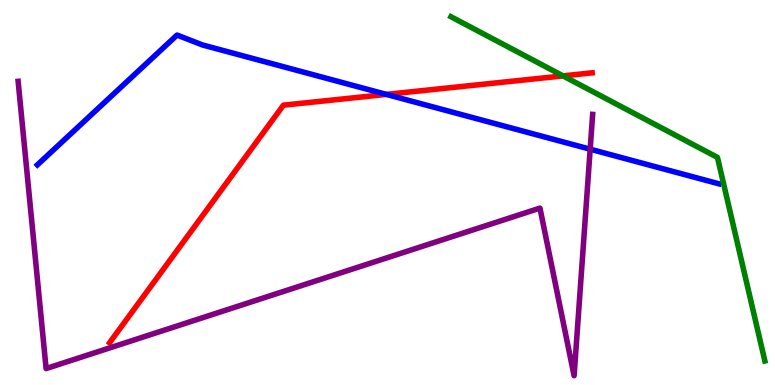[{'lines': ['blue', 'red'], 'intersections': [{'x': 4.99, 'y': 7.55}]}, {'lines': ['green', 'red'], 'intersections': [{'x': 7.26, 'y': 8.03}]}, {'lines': ['purple', 'red'], 'intersections': []}, {'lines': ['blue', 'green'], 'intersections': []}, {'lines': ['blue', 'purple'], 'intersections': [{'x': 7.62, 'y': 6.12}]}, {'lines': ['green', 'purple'], 'intersections': []}]